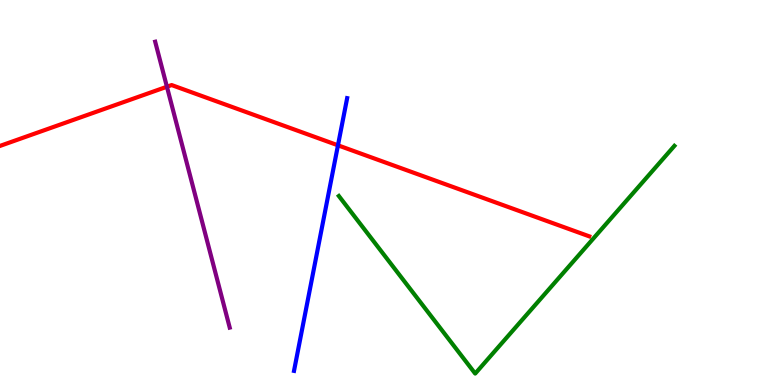[{'lines': ['blue', 'red'], 'intersections': [{'x': 4.36, 'y': 6.23}]}, {'lines': ['green', 'red'], 'intersections': []}, {'lines': ['purple', 'red'], 'intersections': [{'x': 2.15, 'y': 7.75}]}, {'lines': ['blue', 'green'], 'intersections': []}, {'lines': ['blue', 'purple'], 'intersections': []}, {'lines': ['green', 'purple'], 'intersections': []}]